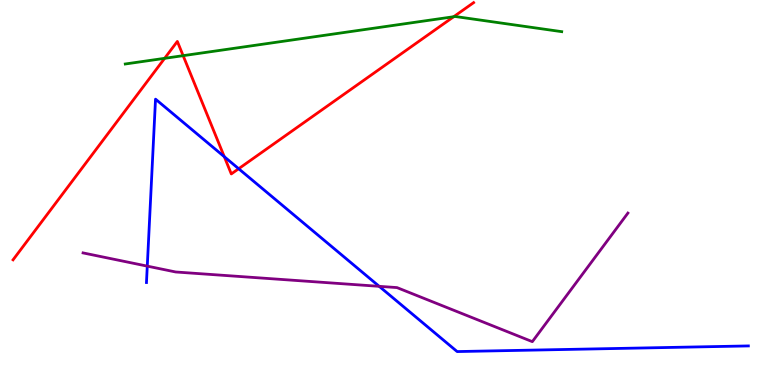[{'lines': ['blue', 'red'], 'intersections': [{'x': 2.89, 'y': 5.93}, {'x': 3.08, 'y': 5.62}]}, {'lines': ['green', 'red'], 'intersections': [{'x': 2.12, 'y': 8.49}, {'x': 2.36, 'y': 8.55}, {'x': 5.85, 'y': 9.57}]}, {'lines': ['purple', 'red'], 'intersections': []}, {'lines': ['blue', 'green'], 'intersections': []}, {'lines': ['blue', 'purple'], 'intersections': [{'x': 1.9, 'y': 3.09}, {'x': 4.89, 'y': 2.56}]}, {'lines': ['green', 'purple'], 'intersections': []}]